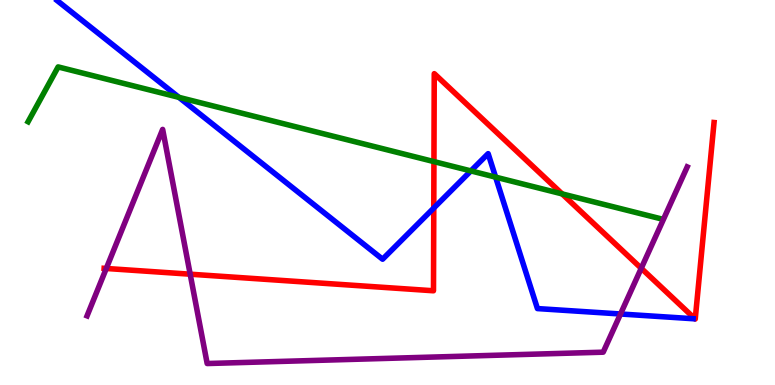[{'lines': ['blue', 'red'], 'intersections': [{'x': 5.6, 'y': 4.6}]}, {'lines': ['green', 'red'], 'intersections': [{'x': 5.6, 'y': 5.8}, {'x': 7.25, 'y': 4.96}]}, {'lines': ['purple', 'red'], 'intersections': [{'x': 1.37, 'y': 3.03}, {'x': 2.45, 'y': 2.88}, {'x': 8.27, 'y': 3.03}]}, {'lines': ['blue', 'green'], 'intersections': [{'x': 2.31, 'y': 7.47}, {'x': 6.08, 'y': 5.56}, {'x': 6.4, 'y': 5.4}]}, {'lines': ['blue', 'purple'], 'intersections': [{'x': 8.01, 'y': 1.84}]}, {'lines': ['green', 'purple'], 'intersections': []}]